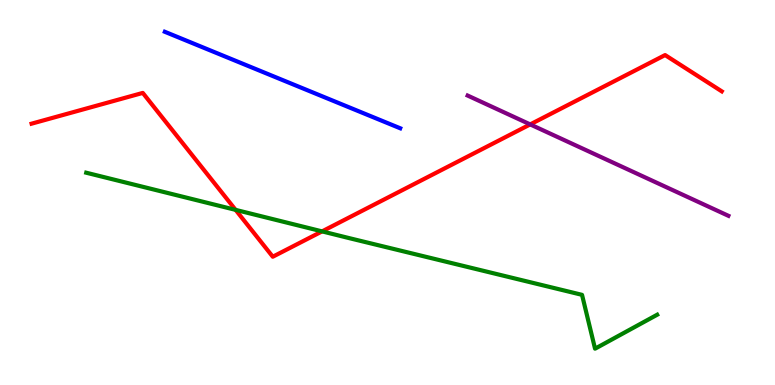[{'lines': ['blue', 'red'], 'intersections': []}, {'lines': ['green', 'red'], 'intersections': [{'x': 3.04, 'y': 4.55}, {'x': 4.16, 'y': 3.99}]}, {'lines': ['purple', 'red'], 'intersections': [{'x': 6.84, 'y': 6.77}]}, {'lines': ['blue', 'green'], 'intersections': []}, {'lines': ['blue', 'purple'], 'intersections': []}, {'lines': ['green', 'purple'], 'intersections': []}]